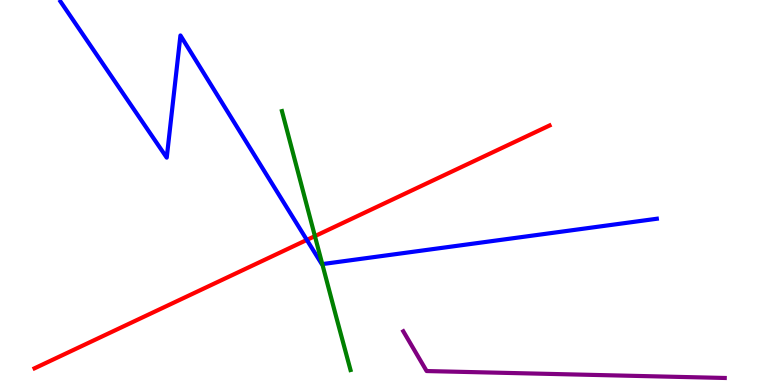[{'lines': ['blue', 'red'], 'intersections': [{'x': 3.96, 'y': 3.77}]}, {'lines': ['green', 'red'], 'intersections': [{'x': 4.06, 'y': 3.87}]}, {'lines': ['purple', 'red'], 'intersections': []}, {'lines': ['blue', 'green'], 'intersections': [{'x': 4.16, 'y': 3.14}]}, {'lines': ['blue', 'purple'], 'intersections': []}, {'lines': ['green', 'purple'], 'intersections': []}]